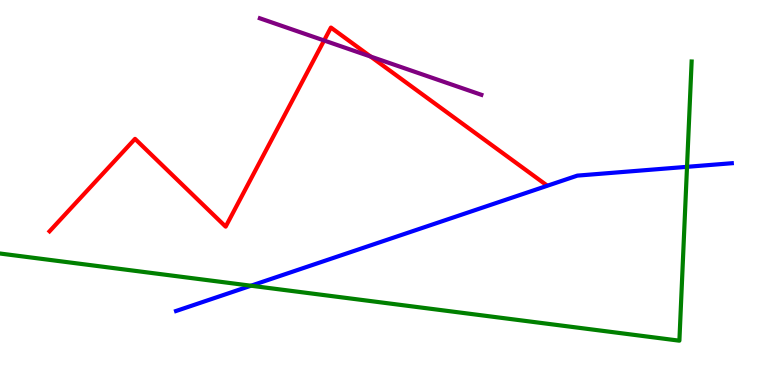[{'lines': ['blue', 'red'], 'intersections': []}, {'lines': ['green', 'red'], 'intersections': []}, {'lines': ['purple', 'red'], 'intersections': [{'x': 4.18, 'y': 8.95}, {'x': 4.78, 'y': 8.53}]}, {'lines': ['blue', 'green'], 'intersections': [{'x': 3.24, 'y': 2.58}, {'x': 8.86, 'y': 5.67}]}, {'lines': ['blue', 'purple'], 'intersections': []}, {'lines': ['green', 'purple'], 'intersections': []}]